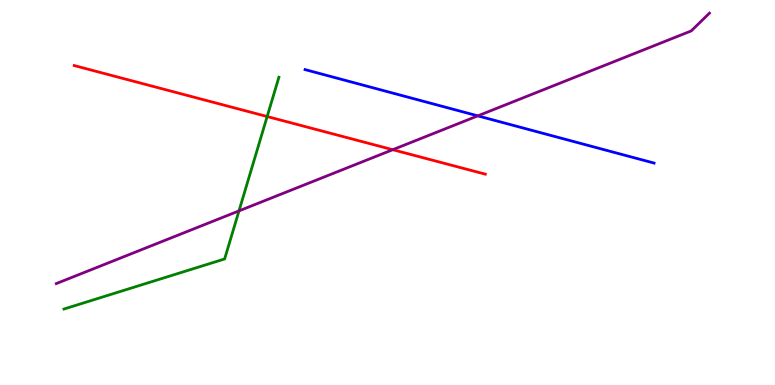[{'lines': ['blue', 'red'], 'intersections': []}, {'lines': ['green', 'red'], 'intersections': [{'x': 3.45, 'y': 6.97}]}, {'lines': ['purple', 'red'], 'intersections': [{'x': 5.07, 'y': 6.11}]}, {'lines': ['blue', 'green'], 'intersections': []}, {'lines': ['blue', 'purple'], 'intersections': [{'x': 6.17, 'y': 6.99}]}, {'lines': ['green', 'purple'], 'intersections': [{'x': 3.08, 'y': 4.52}]}]